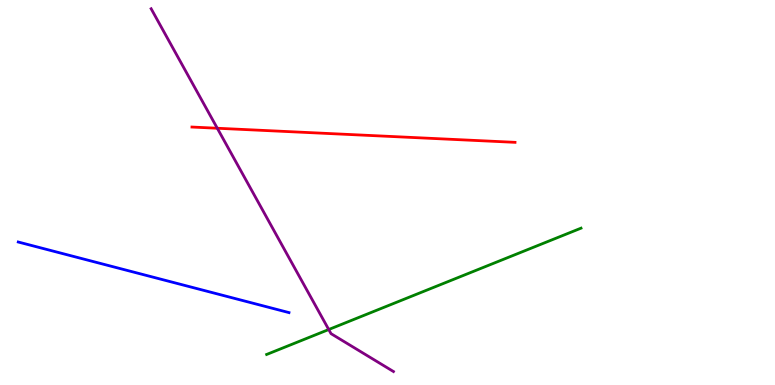[{'lines': ['blue', 'red'], 'intersections': []}, {'lines': ['green', 'red'], 'intersections': []}, {'lines': ['purple', 'red'], 'intersections': [{'x': 2.8, 'y': 6.67}]}, {'lines': ['blue', 'green'], 'intersections': []}, {'lines': ['blue', 'purple'], 'intersections': []}, {'lines': ['green', 'purple'], 'intersections': [{'x': 4.24, 'y': 1.44}]}]